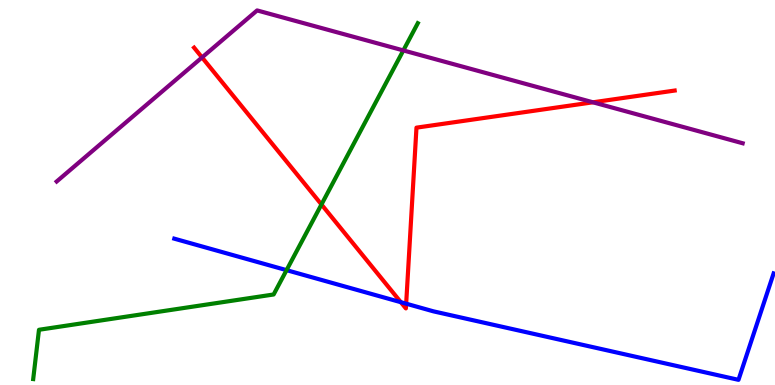[{'lines': ['blue', 'red'], 'intersections': [{'x': 5.17, 'y': 2.15}, {'x': 5.24, 'y': 2.11}]}, {'lines': ['green', 'red'], 'intersections': [{'x': 4.15, 'y': 4.69}]}, {'lines': ['purple', 'red'], 'intersections': [{'x': 2.61, 'y': 8.51}, {'x': 7.65, 'y': 7.34}]}, {'lines': ['blue', 'green'], 'intersections': [{'x': 3.7, 'y': 2.98}]}, {'lines': ['blue', 'purple'], 'intersections': []}, {'lines': ['green', 'purple'], 'intersections': [{'x': 5.2, 'y': 8.69}]}]